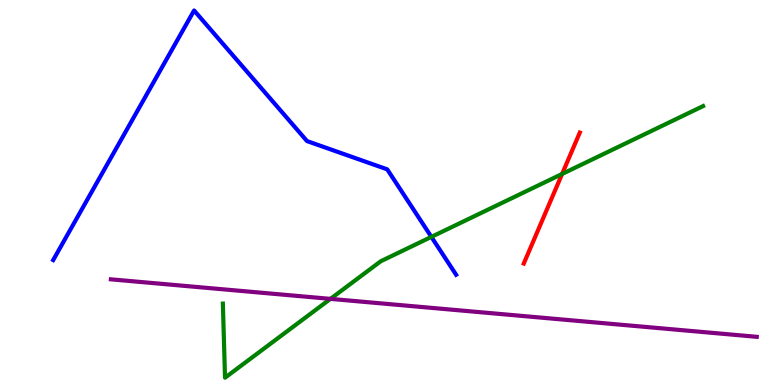[{'lines': ['blue', 'red'], 'intersections': []}, {'lines': ['green', 'red'], 'intersections': [{'x': 7.25, 'y': 5.48}]}, {'lines': ['purple', 'red'], 'intersections': []}, {'lines': ['blue', 'green'], 'intersections': [{'x': 5.57, 'y': 3.85}]}, {'lines': ['blue', 'purple'], 'intersections': []}, {'lines': ['green', 'purple'], 'intersections': [{'x': 4.26, 'y': 2.24}]}]